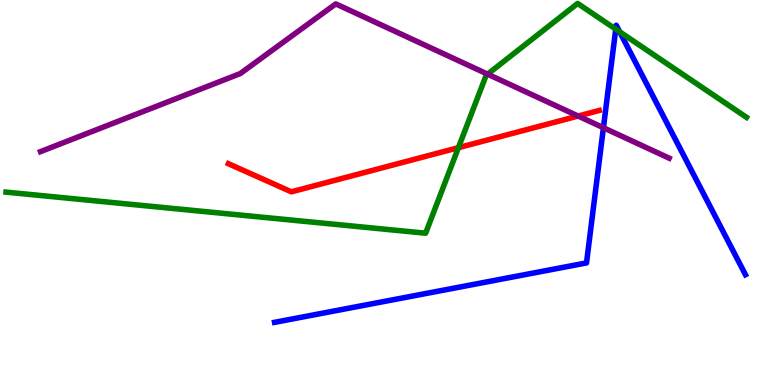[{'lines': ['blue', 'red'], 'intersections': []}, {'lines': ['green', 'red'], 'intersections': [{'x': 5.91, 'y': 6.16}]}, {'lines': ['purple', 'red'], 'intersections': [{'x': 7.46, 'y': 6.99}]}, {'lines': ['blue', 'green'], 'intersections': [{'x': 7.95, 'y': 9.24}, {'x': 8.0, 'y': 9.17}]}, {'lines': ['blue', 'purple'], 'intersections': [{'x': 7.79, 'y': 6.68}]}, {'lines': ['green', 'purple'], 'intersections': [{'x': 6.29, 'y': 8.07}]}]